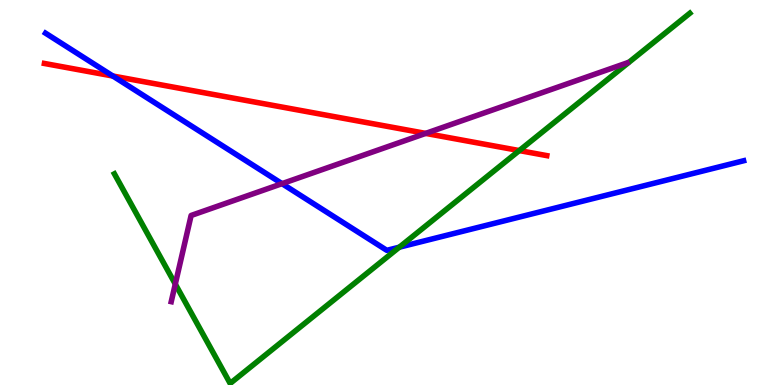[{'lines': ['blue', 'red'], 'intersections': [{'x': 1.46, 'y': 8.03}]}, {'lines': ['green', 'red'], 'intersections': [{'x': 6.7, 'y': 6.09}]}, {'lines': ['purple', 'red'], 'intersections': [{'x': 5.49, 'y': 6.54}]}, {'lines': ['blue', 'green'], 'intersections': [{'x': 5.15, 'y': 3.58}]}, {'lines': ['blue', 'purple'], 'intersections': [{'x': 3.64, 'y': 5.23}]}, {'lines': ['green', 'purple'], 'intersections': [{'x': 2.26, 'y': 2.62}]}]